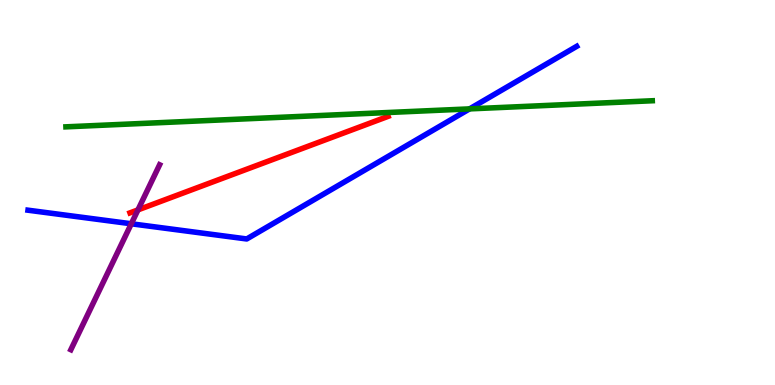[{'lines': ['blue', 'red'], 'intersections': []}, {'lines': ['green', 'red'], 'intersections': []}, {'lines': ['purple', 'red'], 'intersections': [{'x': 1.78, 'y': 4.55}]}, {'lines': ['blue', 'green'], 'intersections': [{'x': 6.06, 'y': 7.17}]}, {'lines': ['blue', 'purple'], 'intersections': [{'x': 1.69, 'y': 4.19}]}, {'lines': ['green', 'purple'], 'intersections': []}]